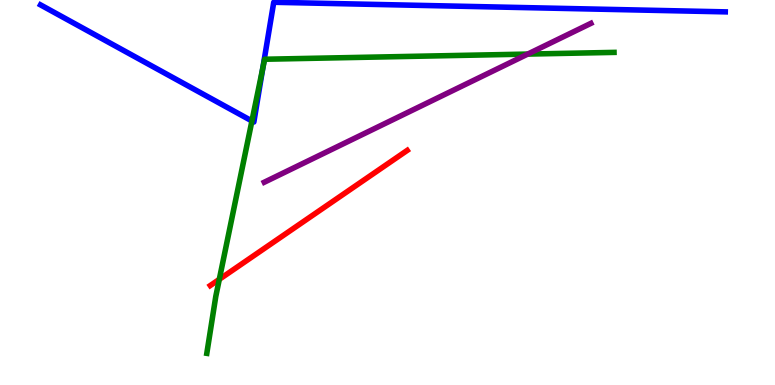[{'lines': ['blue', 'red'], 'intersections': []}, {'lines': ['green', 'red'], 'intersections': [{'x': 2.83, 'y': 2.74}]}, {'lines': ['purple', 'red'], 'intersections': []}, {'lines': ['blue', 'green'], 'intersections': [{'x': 3.25, 'y': 6.86}, {'x': 3.39, 'y': 8.24}]}, {'lines': ['blue', 'purple'], 'intersections': []}, {'lines': ['green', 'purple'], 'intersections': [{'x': 6.81, 'y': 8.6}]}]